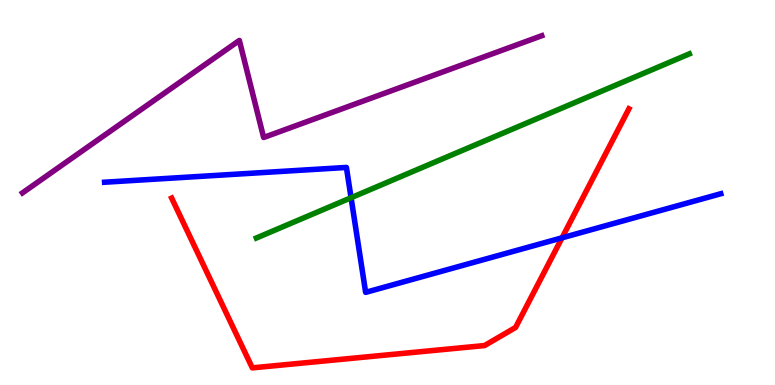[{'lines': ['blue', 'red'], 'intersections': [{'x': 7.25, 'y': 3.82}]}, {'lines': ['green', 'red'], 'intersections': []}, {'lines': ['purple', 'red'], 'intersections': []}, {'lines': ['blue', 'green'], 'intersections': [{'x': 4.53, 'y': 4.86}]}, {'lines': ['blue', 'purple'], 'intersections': []}, {'lines': ['green', 'purple'], 'intersections': []}]